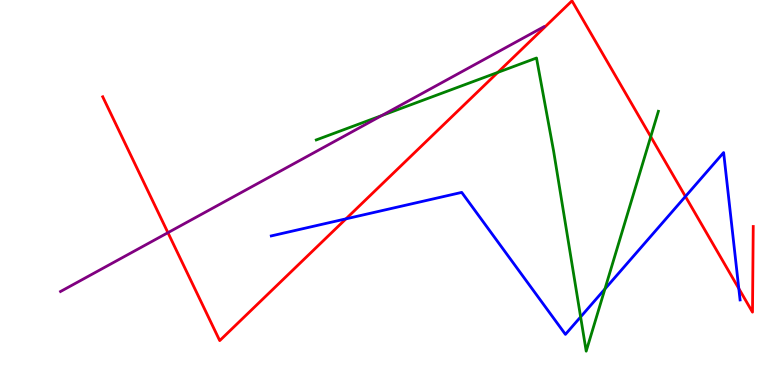[{'lines': ['blue', 'red'], 'intersections': [{'x': 4.46, 'y': 4.32}, {'x': 8.84, 'y': 4.9}, {'x': 9.53, 'y': 2.51}]}, {'lines': ['green', 'red'], 'intersections': [{'x': 6.42, 'y': 8.12}, {'x': 8.4, 'y': 6.45}]}, {'lines': ['purple', 'red'], 'intersections': [{'x': 2.17, 'y': 3.96}]}, {'lines': ['blue', 'green'], 'intersections': [{'x': 7.49, 'y': 1.77}, {'x': 7.81, 'y': 2.49}]}, {'lines': ['blue', 'purple'], 'intersections': []}, {'lines': ['green', 'purple'], 'intersections': [{'x': 4.92, 'y': 7.0}]}]